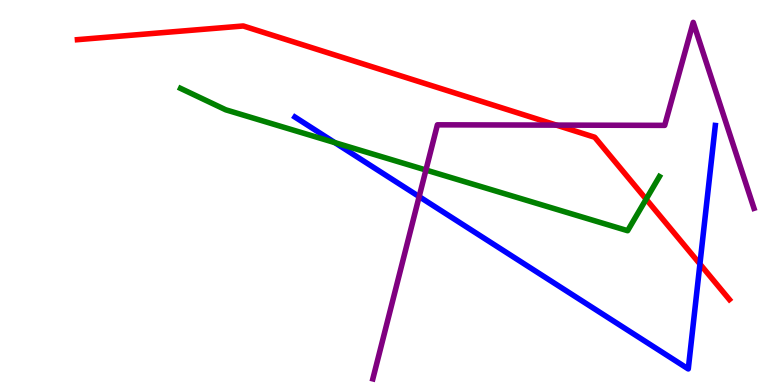[{'lines': ['blue', 'red'], 'intersections': [{'x': 9.03, 'y': 3.14}]}, {'lines': ['green', 'red'], 'intersections': [{'x': 8.34, 'y': 4.83}]}, {'lines': ['purple', 'red'], 'intersections': [{'x': 7.18, 'y': 6.75}]}, {'lines': ['blue', 'green'], 'intersections': [{'x': 4.32, 'y': 6.3}]}, {'lines': ['blue', 'purple'], 'intersections': [{'x': 5.41, 'y': 4.89}]}, {'lines': ['green', 'purple'], 'intersections': [{'x': 5.5, 'y': 5.58}]}]